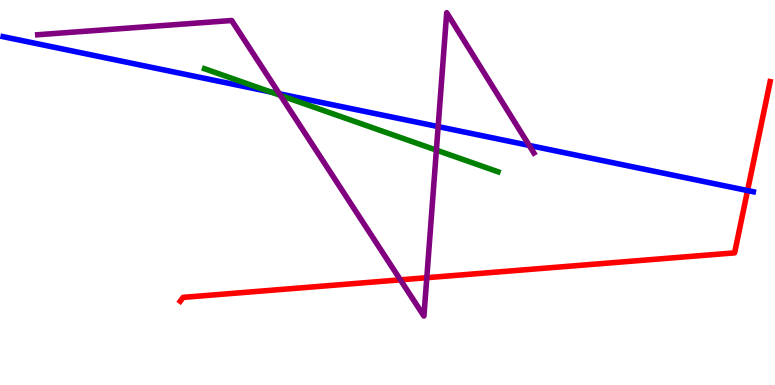[{'lines': ['blue', 'red'], 'intersections': [{'x': 9.65, 'y': 5.05}]}, {'lines': ['green', 'red'], 'intersections': []}, {'lines': ['purple', 'red'], 'intersections': [{'x': 5.17, 'y': 2.73}, {'x': 5.51, 'y': 2.79}]}, {'lines': ['blue', 'green'], 'intersections': [{'x': 3.5, 'y': 7.61}]}, {'lines': ['blue', 'purple'], 'intersections': [{'x': 3.6, 'y': 7.56}, {'x': 5.65, 'y': 6.71}, {'x': 6.83, 'y': 6.22}]}, {'lines': ['green', 'purple'], 'intersections': [{'x': 3.62, 'y': 7.52}, {'x': 5.63, 'y': 6.1}]}]